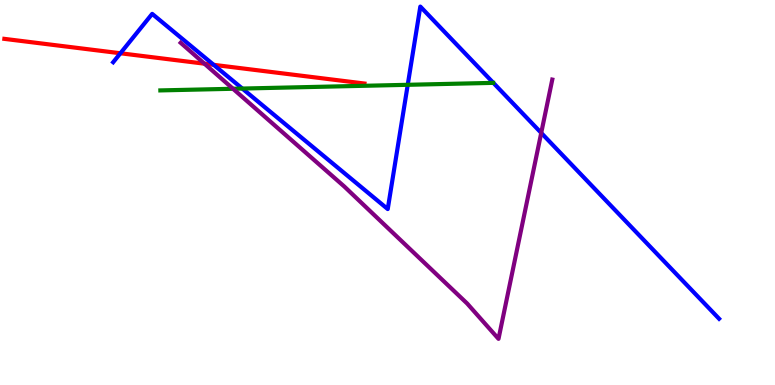[{'lines': ['blue', 'red'], 'intersections': [{'x': 1.55, 'y': 8.62}, {'x': 2.76, 'y': 8.32}]}, {'lines': ['green', 'red'], 'intersections': []}, {'lines': ['purple', 'red'], 'intersections': [{'x': 2.64, 'y': 8.35}]}, {'lines': ['blue', 'green'], 'intersections': [{'x': 3.13, 'y': 7.7}, {'x': 5.26, 'y': 7.8}]}, {'lines': ['blue', 'purple'], 'intersections': [{'x': 6.98, 'y': 6.55}]}, {'lines': ['green', 'purple'], 'intersections': [{'x': 3.01, 'y': 7.69}]}]